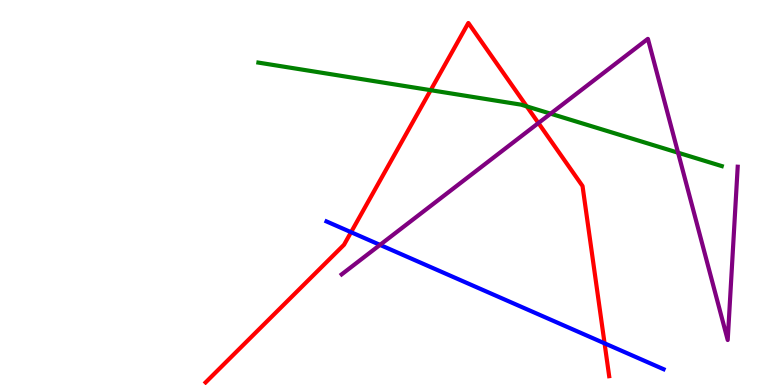[{'lines': ['blue', 'red'], 'intersections': [{'x': 4.53, 'y': 3.97}, {'x': 7.8, 'y': 1.08}]}, {'lines': ['green', 'red'], 'intersections': [{'x': 5.56, 'y': 7.66}, {'x': 6.8, 'y': 7.24}]}, {'lines': ['purple', 'red'], 'intersections': [{'x': 6.95, 'y': 6.8}]}, {'lines': ['blue', 'green'], 'intersections': []}, {'lines': ['blue', 'purple'], 'intersections': [{'x': 4.9, 'y': 3.64}]}, {'lines': ['green', 'purple'], 'intersections': [{'x': 7.1, 'y': 7.05}, {'x': 8.75, 'y': 6.03}]}]